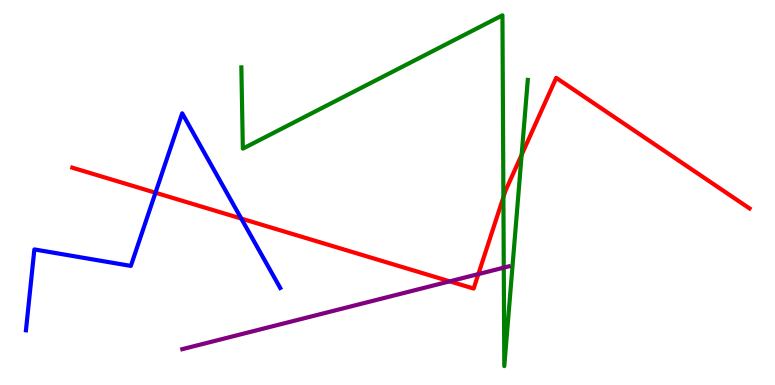[{'lines': ['blue', 'red'], 'intersections': [{'x': 2.01, 'y': 4.99}, {'x': 3.11, 'y': 4.32}]}, {'lines': ['green', 'red'], 'intersections': [{'x': 6.5, 'y': 4.88}, {'x': 6.73, 'y': 5.98}]}, {'lines': ['purple', 'red'], 'intersections': [{'x': 5.8, 'y': 2.69}, {'x': 6.17, 'y': 2.88}]}, {'lines': ['blue', 'green'], 'intersections': []}, {'lines': ['blue', 'purple'], 'intersections': []}, {'lines': ['green', 'purple'], 'intersections': [{'x': 6.5, 'y': 3.05}]}]